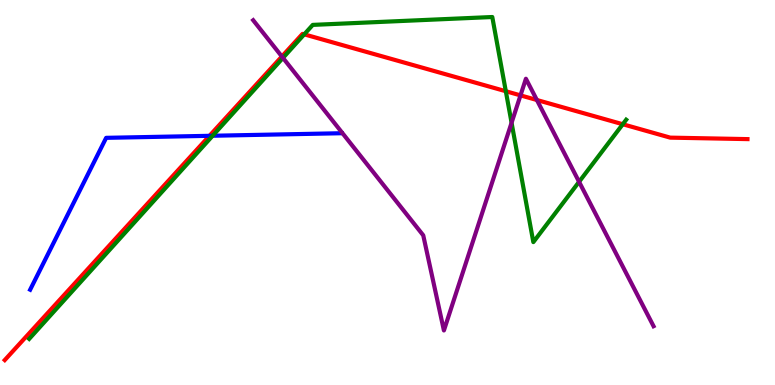[{'lines': ['blue', 'red'], 'intersections': [{'x': 2.7, 'y': 6.47}]}, {'lines': ['green', 'red'], 'intersections': [{'x': 3.93, 'y': 9.11}, {'x': 6.53, 'y': 7.63}, {'x': 8.04, 'y': 6.77}]}, {'lines': ['purple', 'red'], 'intersections': [{'x': 3.64, 'y': 8.53}, {'x': 6.72, 'y': 7.52}, {'x': 6.93, 'y': 7.4}]}, {'lines': ['blue', 'green'], 'intersections': [{'x': 2.74, 'y': 6.47}]}, {'lines': ['blue', 'purple'], 'intersections': []}, {'lines': ['green', 'purple'], 'intersections': [{'x': 3.65, 'y': 8.5}, {'x': 6.6, 'y': 6.81}, {'x': 7.47, 'y': 5.28}]}]